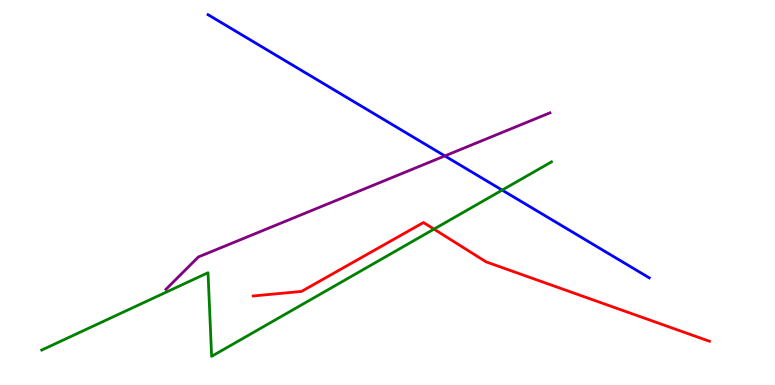[{'lines': ['blue', 'red'], 'intersections': []}, {'lines': ['green', 'red'], 'intersections': [{'x': 5.6, 'y': 4.05}]}, {'lines': ['purple', 'red'], 'intersections': []}, {'lines': ['blue', 'green'], 'intersections': [{'x': 6.48, 'y': 5.06}]}, {'lines': ['blue', 'purple'], 'intersections': [{'x': 5.74, 'y': 5.95}]}, {'lines': ['green', 'purple'], 'intersections': []}]